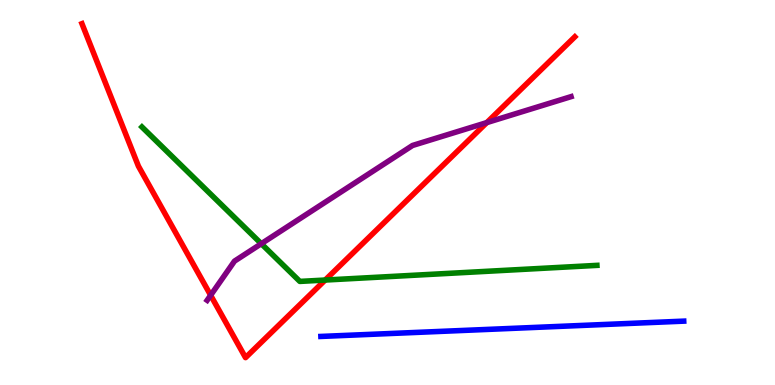[{'lines': ['blue', 'red'], 'intersections': []}, {'lines': ['green', 'red'], 'intersections': [{'x': 4.2, 'y': 2.73}]}, {'lines': ['purple', 'red'], 'intersections': [{'x': 2.72, 'y': 2.33}, {'x': 6.28, 'y': 6.82}]}, {'lines': ['blue', 'green'], 'intersections': []}, {'lines': ['blue', 'purple'], 'intersections': []}, {'lines': ['green', 'purple'], 'intersections': [{'x': 3.37, 'y': 3.67}]}]